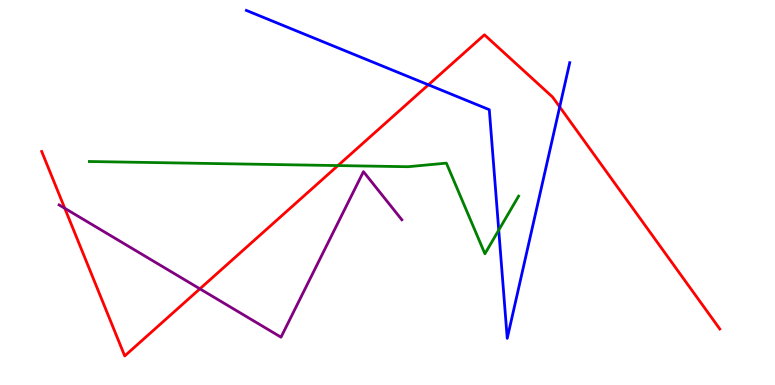[{'lines': ['blue', 'red'], 'intersections': [{'x': 5.53, 'y': 7.8}, {'x': 7.22, 'y': 7.22}]}, {'lines': ['green', 'red'], 'intersections': [{'x': 4.36, 'y': 5.7}]}, {'lines': ['purple', 'red'], 'intersections': [{'x': 0.836, 'y': 4.59}, {'x': 2.58, 'y': 2.5}]}, {'lines': ['blue', 'green'], 'intersections': [{'x': 6.44, 'y': 4.02}]}, {'lines': ['blue', 'purple'], 'intersections': []}, {'lines': ['green', 'purple'], 'intersections': []}]